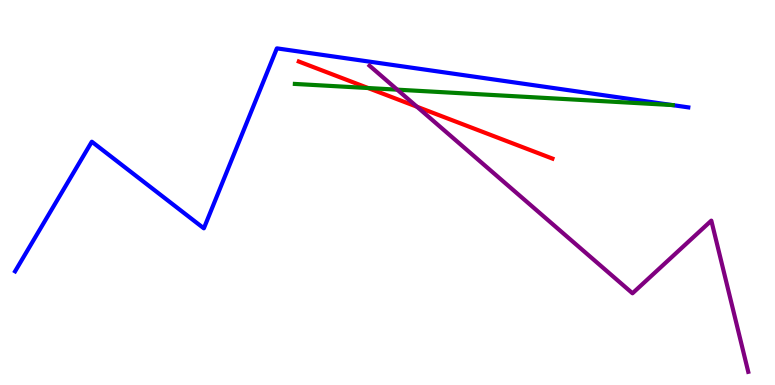[{'lines': ['blue', 'red'], 'intersections': []}, {'lines': ['green', 'red'], 'intersections': [{'x': 4.75, 'y': 7.71}]}, {'lines': ['purple', 'red'], 'intersections': [{'x': 5.38, 'y': 7.23}]}, {'lines': ['blue', 'green'], 'intersections': [{'x': 8.67, 'y': 7.27}]}, {'lines': ['blue', 'purple'], 'intersections': []}, {'lines': ['green', 'purple'], 'intersections': [{'x': 5.13, 'y': 7.67}]}]